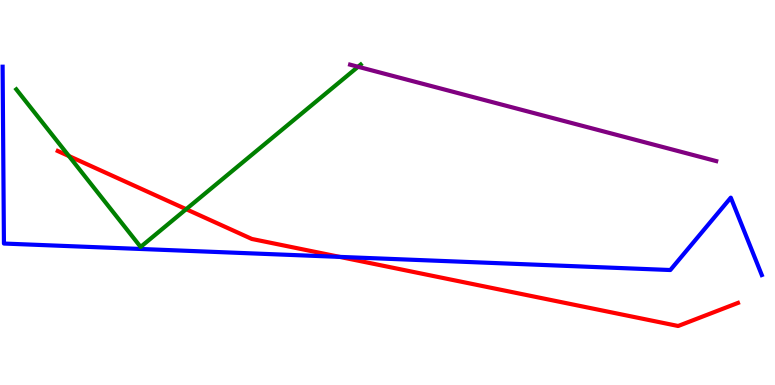[{'lines': ['blue', 'red'], 'intersections': [{'x': 4.38, 'y': 3.33}]}, {'lines': ['green', 'red'], 'intersections': [{'x': 0.889, 'y': 5.95}, {'x': 2.4, 'y': 4.57}]}, {'lines': ['purple', 'red'], 'intersections': []}, {'lines': ['blue', 'green'], 'intersections': []}, {'lines': ['blue', 'purple'], 'intersections': []}, {'lines': ['green', 'purple'], 'intersections': [{'x': 4.62, 'y': 8.27}]}]